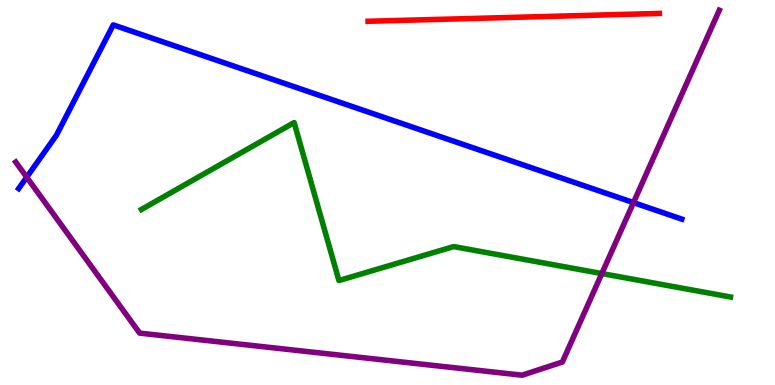[{'lines': ['blue', 'red'], 'intersections': []}, {'lines': ['green', 'red'], 'intersections': []}, {'lines': ['purple', 'red'], 'intersections': []}, {'lines': ['blue', 'green'], 'intersections': []}, {'lines': ['blue', 'purple'], 'intersections': [{'x': 0.345, 'y': 5.4}, {'x': 8.17, 'y': 4.74}]}, {'lines': ['green', 'purple'], 'intersections': [{'x': 7.77, 'y': 2.89}]}]